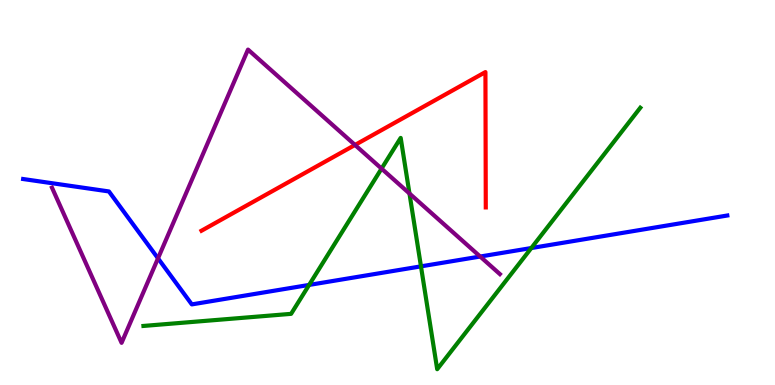[{'lines': ['blue', 'red'], 'intersections': []}, {'lines': ['green', 'red'], 'intersections': []}, {'lines': ['purple', 'red'], 'intersections': [{'x': 4.58, 'y': 6.23}]}, {'lines': ['blue', 'green'], 'intersections': [{'x': 3.99, 'y': 2.6}, {'x': 5.43, 'y': 3.08}, {'x': 6.86, 'y': 3.56}]}, {'lines': ['blue', 'purple'], 'intersections': [{'x': 2.04, 'y': 3.29}, {'x': 6.2, 'y': 3.34}]}, {'lines': ['green', 'purple'], 'intersections': [{'x': 4.92, 'y': 5.62}, {'x': 5.28, 'y': 4.97}]}]